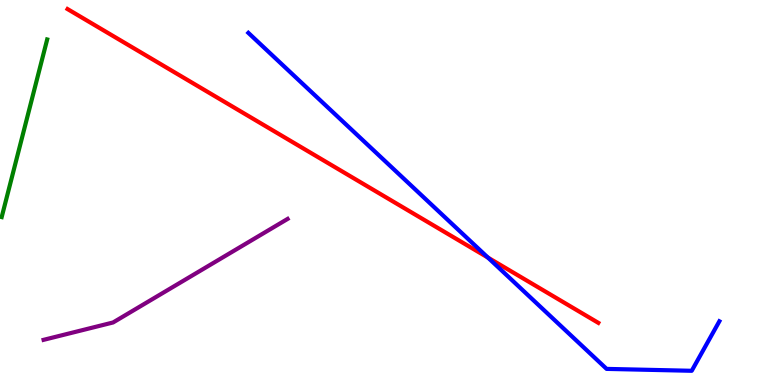[{'lines': ['blue', 'red'], 'intersections': [{'x': 6.3, 'y': 3.31}]}, {'lines': ['green', 'red'], 'intersections': []}, {'lines': ['purple', 'red'], 'intersections': []}, {'lines': ['blue', 'green'], 'intersections': []}, {'lines': ['blue', 'purple'], 'intersections': []}, {'lines': ['green', 'purple'], 'intersections': []}]